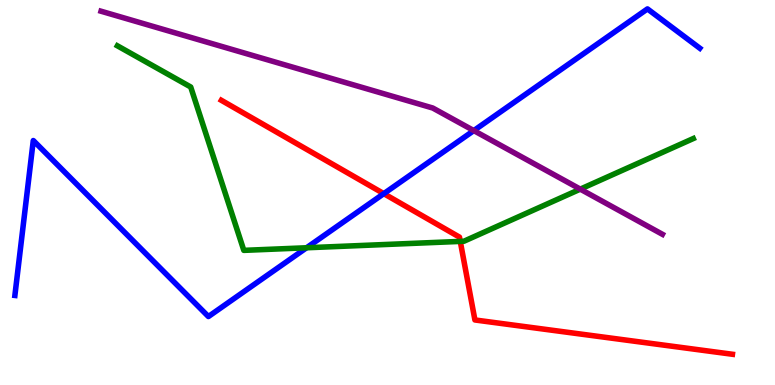[{'lines': ['blue', 'red'], 'intersections': [{'x': 4.95, 'y': 4.97}]}, {'lines': ['green', 'red'], 'intersections': [{'x': 5.94, 'y': 3.73}]}, {'lines': ['purple', 'red'], 'intersections': []}, {'lines': ['blue', 'green'], 'intersections': [{'x': 3.96, 'y': 3.56}]}, {'lines': ['blue', 'purple'], 'intersections': [{'x': 6.11, 'y': 6.61}]}, {'lines': ['green', 'purple'], 'intersections': [{'x': 7.49, 'y': 5.09}]}]